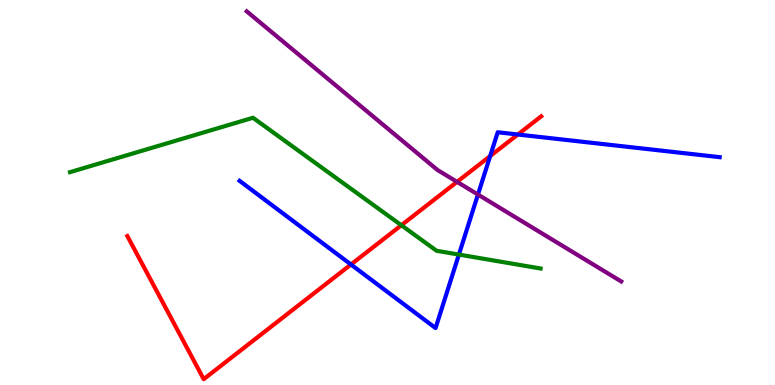[{'lines': ['blue', 'red'], 'intersections': [{'x': 4.53, 'y': 3.13}, {'x': 6.32, 'y': 5.95}, {'x': 6.68, 'y': 6.51}]}, {'lines': ['green', 'red'], 'intersections': [{'x': 5.18, 'y': 4.15}]}, {'lines': ['purple', 'red'], 'intersections': [{'x': 5.9, 'y': 5.28}]}, {'lines': ['blue', 'green'], 'intersections': [{'x': 5.92, 'y': 3.39}]}, {'lines': ['blue', 'purple'], 'intersections': [{'x': 6.17, 'y': 4.95}]}, {'lines': ['green', 'purple'], 'intersections': []}]